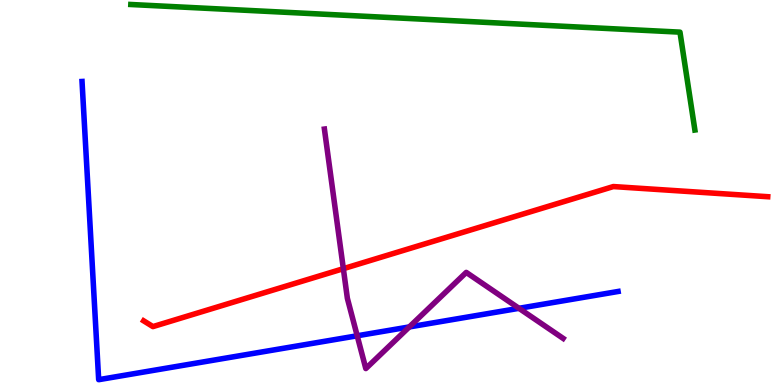[{'lines': ['blue', 'red'], 'intersections': []}, {'lines': ['green', 'red'], 'intersections': []}, {'lines': ['purple', 'red'], 'intersections': [{'x': 4.43, 'y': 3.02}]}, {'lines': ['blue', 'green'], 'intersections': []}, {'lines': ['blue', 'purple'], 'intersections': [{'x': 4.61, 'y': 1.28}, {'x': 5.28, 'y': 1.51}, {'x': 6.7, 'y': 1.99}]}, {'lines': ['green', 'purple'], 'intersections': []}]